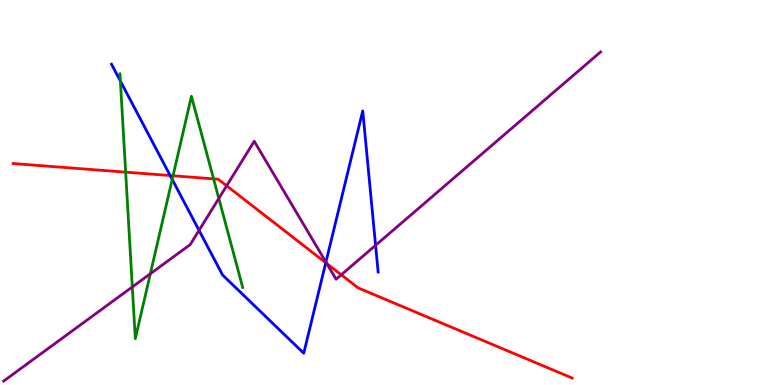[{'lines': ['blue', 'red'], 'intersections': [{'x': 2.2, 'y': 5.44}, {'x': 4.2, 'y': 3.18}]}, {'lines': ['green', 'red'], 'intersections': [{'x': 1.62, 'y': 5.53}, {'x': 2.23, 'y': 5.43}, {'x': 2.76, 'y': 5.35}]}, {'lines': ['purple', 'red'], 'intersections': [{'x': 2.92, 'y': 5.17}, {'x': 4.22, 'y': 3.15}, {'x': 4.4, 'y': 2.86}]}, {'lines': ['blue', 'green'], 'intersections': [{'x': 1.55, 'y': 7.9}, {'x': 2.22, 'y': 5.34}]}, {'lines': ['blue', 'purple'], 'intersections': [{'x': 2.57, 'y': 4.02}, {'x': 4.21, 'y': 3.19}, {'x': 4.85, 'y': 3.63}]}, {'lines': ['green', 'purple'], 'intersections': [{'x': 1.71, 'y': 2.55}, {'x': 1.94, 'y': 2.89}, {'x': 2.82, 'y': 4.85}]}]